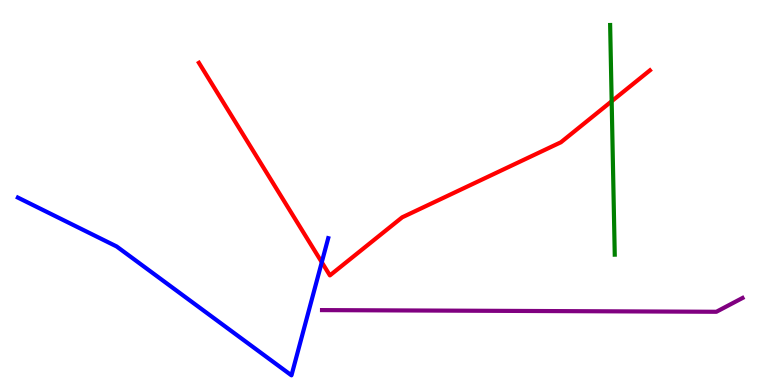[{'lines': ['blue', 'red'], 'intersections': [{'x': 4.15, 'y': 3.19}]}, {'lines': ['green', 'red'], 'intersections': [{'x': 7.89, 'y': 7.37}]}, {'lines': ['purple', 'red'], 'intersections': []}, {'lines': ['blue', 'green'], 'intersections': []}, {'lines': ['blue', 'purple'], 'intersections': []}, {'lines': ['green', 'purple'], 'intersections': []}]